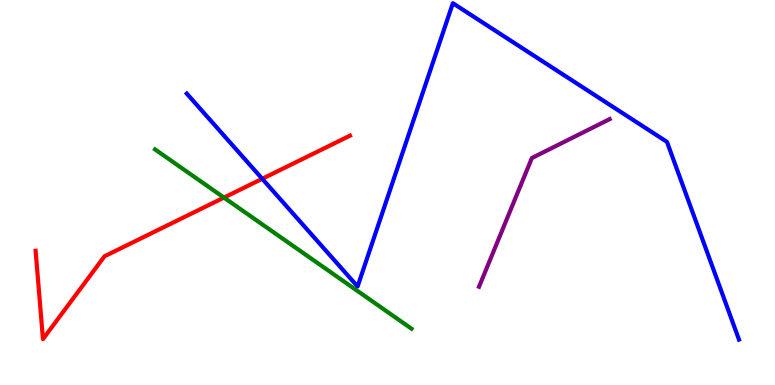[{'lines': ['blue', 'red'], 'intersections': [{'x': 3.38, 'y': 5.36}]}, {'lines': ['green', 'red'], 'intersections': [{'x': 2.89, 'y': 4.87}]}, {'lines': ['purple', 'red'], 'intersections': []}, {'lines': ['blue', 'green'], 'intersections': []}, {'lines': ['blue', 'purple'], 'intersections': []}, {'lines': ['green', 'purple'], 'intersections': []}]